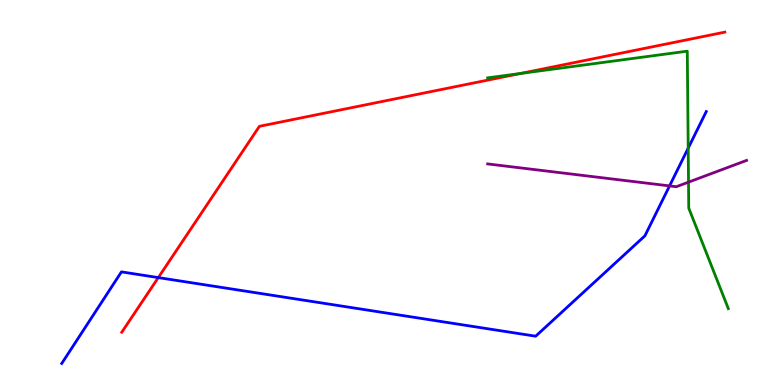[{'lines': ['blue', 'red'], 'intersections': [{'x': 2.04, 'y': 2.79}]}, {'lines': ['green', 'red'], 'intersections': [{'x': 6.72, 'y': 8.09}]}, {'lines': ['purple', 'red'], 'intersections': []}, {'lines': ['blue', 'green'], 'intersections': [{'x': 8.88, 'y': 6.15}]}, {'lines': ['blue', 'purple'], 'intersections': [{'x': 8.64, 'y': 5.17}]}, {'lines': ['green', 'purple'], 'intersections': [{'x': 8.88, 'y': 5.27}]}]